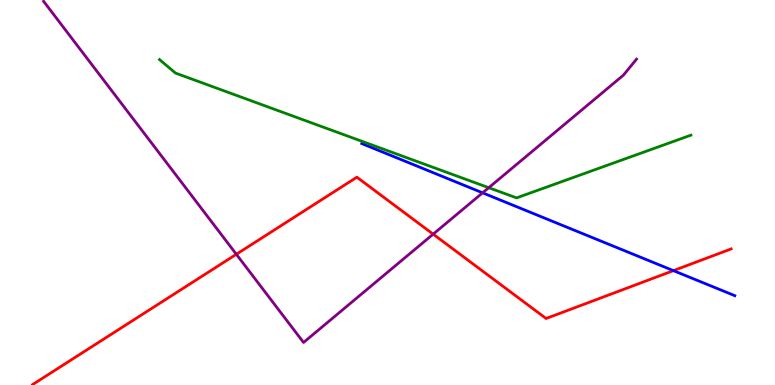[{'lines': ['blue', 'red'], 'intersections': [{'x': 8.69, 'y': 2.97}]}, {'lines': ['green', 'red'], 'intersections': []}, {'lines': ['purple', 'red'], 'intersections': [{'x': 3.05, 'y': 3.4}, {'x': 5.59, 'y': 3.92}]}, {'lines': ['blue', 'green'], 'intersections': []}, {'lines': ['blue', 'purple'], 'intersections': [{'x': 6.23, 'y': 4.99}]}, {'lines': ['green', 'purple'], 'intersections': [{'x': 6.31, 'y': 5.12}]}]